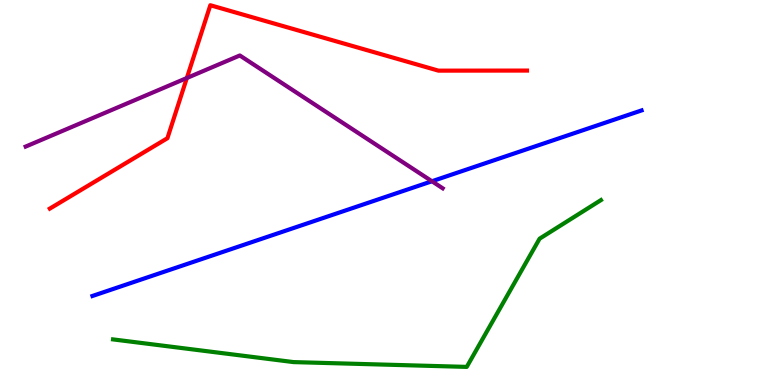[{'lines': ['blue', 'red'], 'intersections': []}, {'lines': ['green', 'red'], 'intersections': []}, {'lines': ['purple', 'red'], 'intersections': [{'x': 2.41, 'y': 7.97}]}, {'lines': ['blue', 'green'], 'intersections': []}, {'lines': ['blue', 'purple'], 'intersections': [{'x': 5.57, 'y': 5.29}]}, {'lines': ['green', 'purple'], 'intersections': []}]